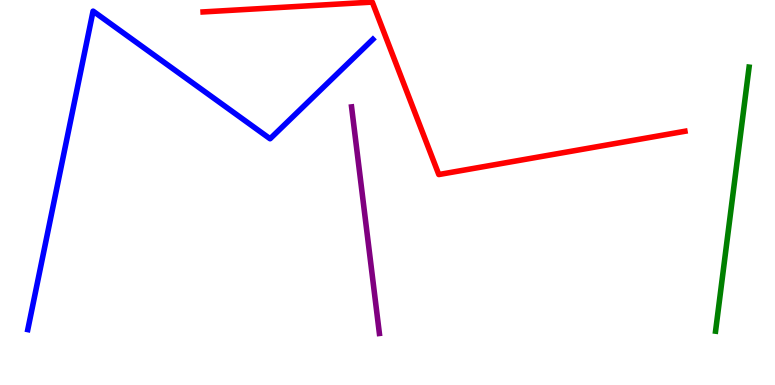[{'lines': ['blue', 'red'], 'intersections': []}, {'lines': ['green', 'red'], 'intersections': []}, {'lines': ['purple', 'red'], 'intersections': []}, {'lines': ['blue', 'green'], 'intersections': []}, {'lines': ['blue', 'purple'], 'intersections': []}, {'lines': ['green', 'purple'], 'intersections': []}]